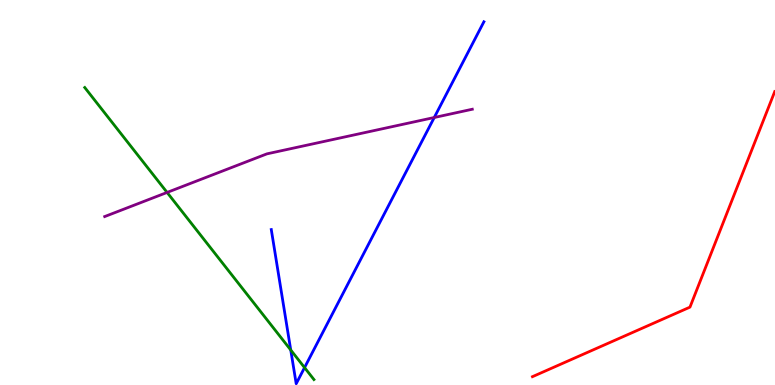[{'lines': ['blue', 'red'], 'intersections': []}, {'lines': ['green', 'red'], 'intersections': []}, {'lines': ['purple', 'red'], 'intersections': []}, {'lines': ['blue', 'green'], 'intersections': [{'x': 3.75, 'y': 0.909}, {'x': 3.93, 'y': 0.452}]}, {'lines': ['blue', 'purple'], 'intersections': [{'x': 5.6, 'y': 6.95}]}, {'lines': ['green', 'purple'], 'intersections': [{'x': 2.16, 'y': 5.0}]}]